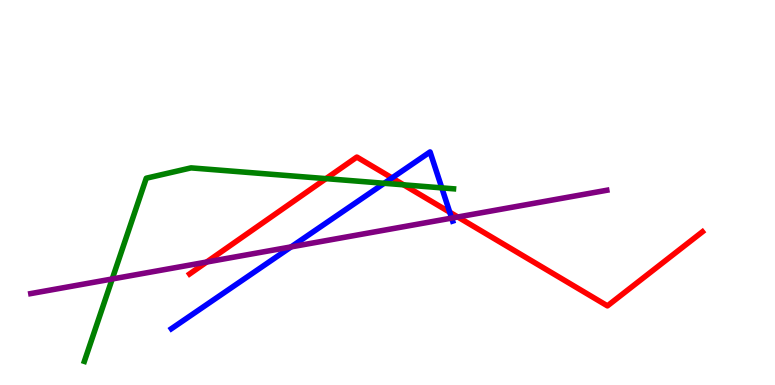[{'lines': ['blue', 'red'], 'intersections': [{'x': 5.06, 'y': 5.38}, {'x': 5.8, 'y': 4.49}]}, {'lines': ['green', 'red'], 'intersections': [{'x': 4.21, 'y': 5.36}, {'x': 5.21, 'y': 5.2}]}, {'lines': ['purple', 'red'], 'intersections': [{'x': 2.67, 'y': 3.19}, {'x': 5.91, 'y': 4.36}]}, {'lines': ['blue', 'green'], 'intersections': [{'x': 4.96, 'y': 5.24}, {'x': 5.7, 'y': 5.12}]}, {'lines': ['blue', 'purple'], 'intersections': [{'x': 3.76, 'y': 3.59}, {'x': 5.83, 'y': 4.34}]}, {'lines': ['green', 'purple'], 'intersections': [{'x': 1.45, 'y': 2.75}]}]